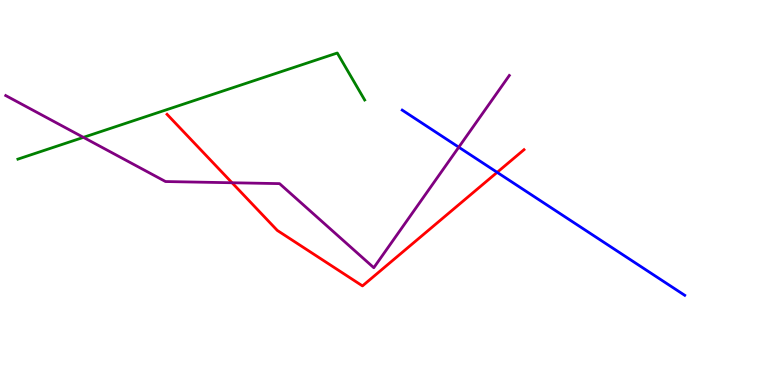[{'lines': ['blue', 'red'], 'intersections': [{'x': 6.41, 'y': 5.52}]}, {'lines': ['green', 'red'], 'intersections': []}, {'lines': ['purple', 'red'], 'intersections': [{'x': 2.99, 'y': 5.25}]}, {'lines': ['blue', 'green'], 'intersections': []}, {'lines': ['blue', 'purple'], 'intersections': [{'x': 5.92, 'y': 6.18}]}, {'lines': ['green', 'purple'], 'intersections': [{'x': 1.08, 'y': 6.43}]}]